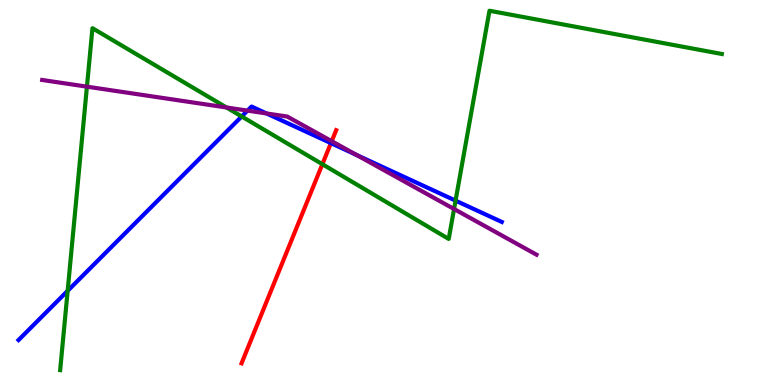[{'lines': ['blue', 'red'], 'intersections': [{'x': 4.27, 'y': 6.28}]}, {'lines': ['green', 'red'], 'intersections': [{'x': 4.16, 'y': 5.74}]}, {'lines': ['purple', 'red'], 'intersections': [{'x': 4.28, 'y': 6.33}]}, {'lines': ['blue', 'green'], 'intersections': [{'x': 0.873, 'y': 2.45}, {'x': 3.12, 'y': 6.97}, {'x': 5.88, 'y': 4.79}]}, {'lines': ['blue', 'purple'], 'intersections': [{'x': 3.19, 'y': 7.13}, {'x': 3.44, 'y': 7.05}, {'x': 4.6, 'y': 5.97}]}, {'lines': ['green', 'purple'], 'intersections': [{'x': 1.12, 'y': 7.75}, {'x': 2.92, 'y': 7.21}, {'x': 5.86, 'y': 4.57}]}]